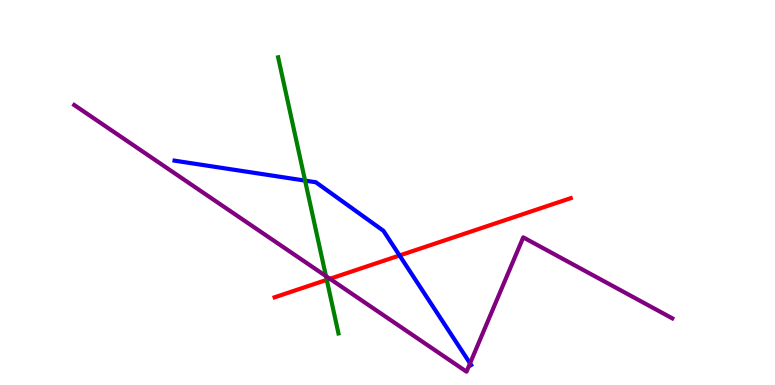[{'lines': ['blue', 'red'], 'intersections': [{'x': 5.16, 'y': 3.36}]}, {'lines': ['green', 'red'], 'intersections': [{'x': 4.22, 'y': 2.73}]}, {'lines': ['purple', 'red'], 'intersections': [{'x': 4.26, 'y': 2.76}]}, {'lines': ['blue', 'green'], 'intersections': [{'x': 3.94, 'y': 5.31}]}, {'lines': ['blue', 'purple'], 'intersections': [{'x': 6.07, 'y': 0.563}]}, {'lines': ['green', 'purple'], 'intersections': [{'x': 4.21, 'y': 2.83}]}]